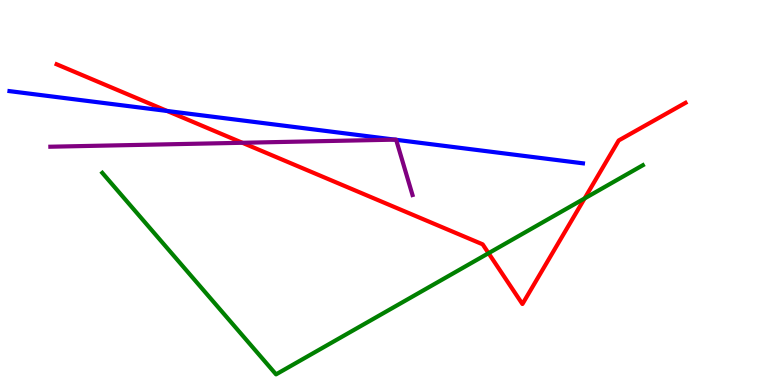[{'lines': ['blue', 'red'], 'intersections': [{'x': 2.16, 'y': 7.12}]}, {'lines': ['green', 'red'], 'intersections': [{'x': 6.3, 'y': 3.42}, {'x': 7.54, 'y': 4.85}]}, {'lines': ['purple', 'red'], 'intersections': [{'x': 3.13, 'y': 6.29}]}, {'lines': ['blue', 'green'], 'intersections': []}, {'lines': ['blue', 'purple'], 'intersections': [{'x': 5.1, 'y': 6.37}, {'x': 5.11, 'y': 6.37}]}, {'lines': ['green', 'purple'], 'intersections': []}]